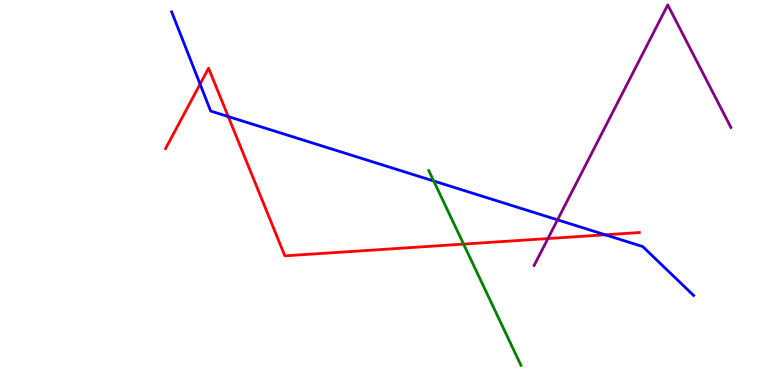[{'lines': ['blue', 'red'], 'intersections': [{'x': 2.58, 'y': 7.82}, {'x': 2.94, 'y': 6.97}, {'x': 7.81, 'y': 3.9}]}, {'lines': ['green', 'red'], 'intersections': [{'x': 5.98, 'y': 3.66}]}, {'lines': ['purple', 'red'], 'intersections': [{'x': 7.07, 'y': 3.8}]}, {'lines': ['blue', 'green'], 'intersections': [{'x': 5.6, 'y': 5.3}]}, {'lines': ['blue', 'purple'], 'intersections': [{'x': 7.19, 'y': 4.29}]}, {'lines': ['green', 'purple'], 'intersections': []}]